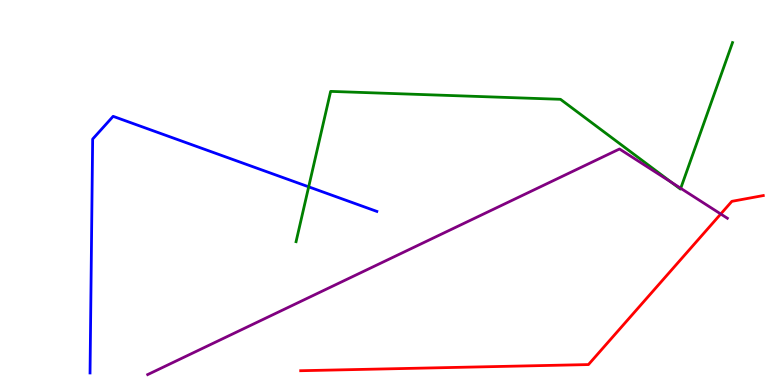[{'lines': ['blue', 'red'], 'intersections': []}, {'lines': ['green', 'red'], 'intersections': []}, {'lines': ['purple', 'red'], 'intersections': [{'x': 9.3, 'y': 4.44}]}, {'lines': ['blue', 'green'], 'intersections': [{'x': 3.98, 'y': 5.15}]}, {'lines': ['blue', 'purple'], 'intersections': []}, {'lines': ['green', 'purple'], 'intersections': [{'x': 8.66, 'y': 5.27}, {'x': 8.78, 'y': 5.11}]}]